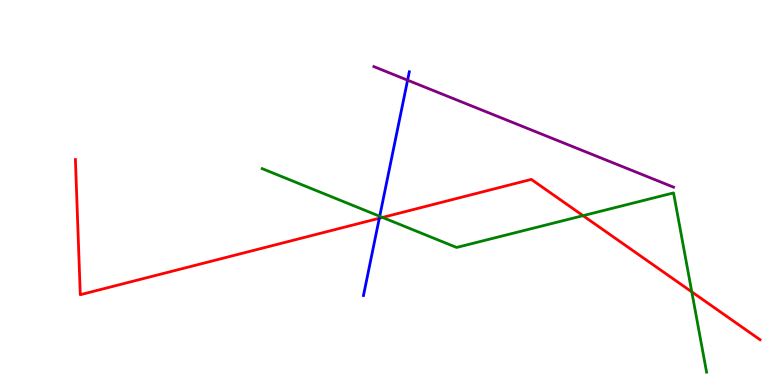[{'lines': ['blue', 'red'], 'intersections': [{'x': 4.89, 'y': 4.33}]}, {'lines': ['green', 'red'], 'intersections': [{'x': 4.94, 'y': 4.35}, {'x': 7.52, 'y': 4.4}, {'x': 8.93, 'y': 2.42}]}, {'lines': ['purple', 'red'], 'intersections': []}, {'lines': ['blue', 'green'], 'intersections': [{'x': 4.9, 'y': 4.38}]}, {'lines': ['blue', 'purple'], 'intersections': [{'x': 5.26, 'y': 7.92}]}, {'lines': ['green', 'purple'], 'intersections': []}]